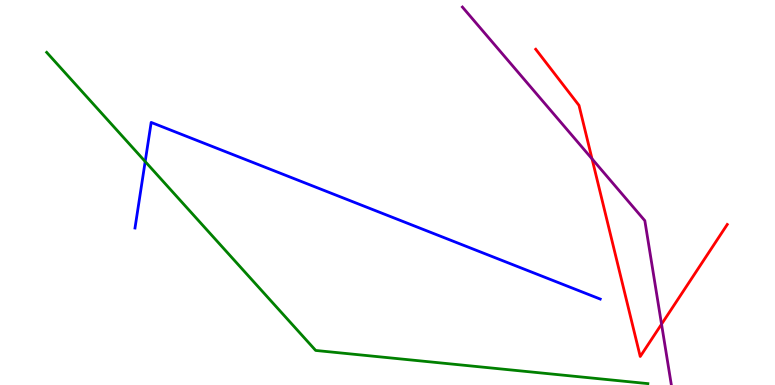[{'lines': ['blue', 'red'], 'intersections': []}, {'lines': ['green', 'red'], 'intersections': []}, {'lines': ['purple', 'red'], 'intersections': [{'x': 7.64, 'y': 5.87}, {'x': 8.54, 'y': 1.58}]}, {'lines': ['blue', 'green'], 'intersections': [{'x': 1.87, 'y': 5.8}]}, {'lines': ['blue', 'purple'], 'intersections': []}, {'lines': ['green', 'purple'], 'intersections': []}]